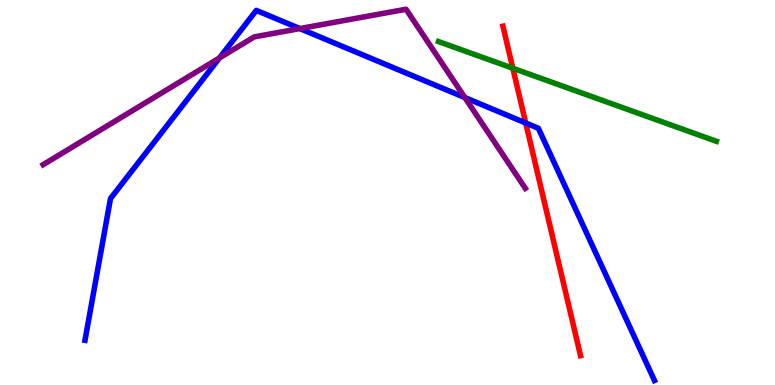[{'lines': ['blue', 'red'], 'intersections': [{'x': 6.78, 'y': 6.81}]}, {'lines': ['green', 'red'], 'intersections': [{'x': 6.62, 'y': 8.23}]}, {'lines': ['purple', 'red'], 'intersections': []}, {'lines': ['blue', 'green'], 'intersections': []}, {'lines': ['blue', 'purple'], 'intersections': [{'x': 2.83, 'y': 8.49}, {'x': 3.87, 'y': 9.26}, {'x': 6.0, 'y': 7.47}]}, {'lines': ['green', 'purple'], 'intersections': []}]